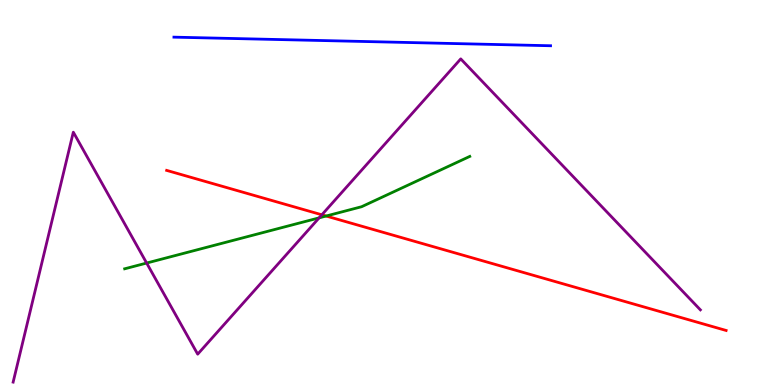[{'lines': ['blue', 'red'], 'intersections': []}, {'lines': ['green', 'red'], 'intersections': [{'x': 4.21, 'y': 4.39}]}, {'lines': ['purple', 'red'], 'intersections': [{'x': 4.15, 'y': 4.42}]}, {'lines': ['blue', 'green'], 'intersections': []}, {'lines': ['blue', 'purple'], 'intersections': []}, {'lines': ['green', 'purple'], 'intersections': [{'x': 1.89, 'y': 3.17}, {'x': 4.12, 'y': 4.34}]}]